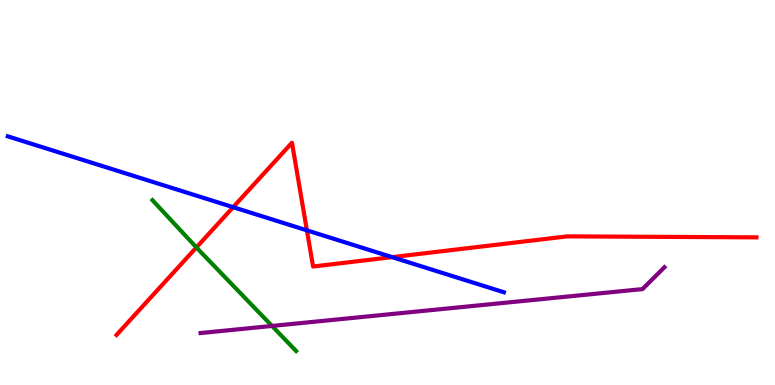[{'lines': ['blue', 'red'], 'intersections': [{'x': 3.01, 'y': 4.62}, {'x': 3.96, 'y': 4.02}, {'x': 5.06, 'y': 3.32}]}, {'lines': ['green', 'red'], 'intersections': [{'x': 2.53, 'y': 3.57}]}, {'lines': ['purple', 'red'], 'intersections': []}, {'lines': ['blue', 'green'], 'intersections': []}, {'lines': ['blue', 'purple'], 'intersections': []}, {'lines': ['green', 'purple'], 'intersections': [{'x': 3.51, 'y': 1.53}]}]